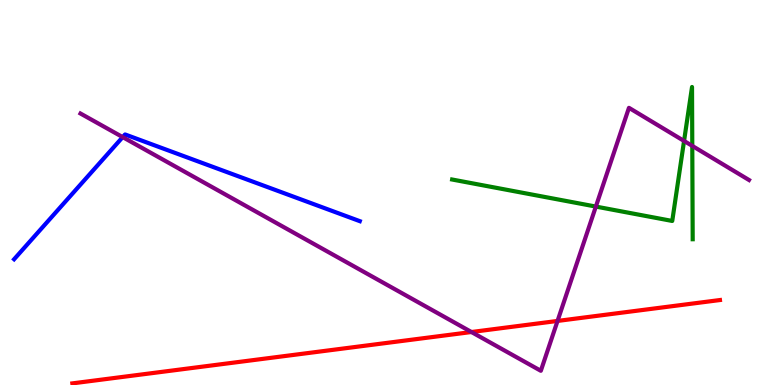[{'lines': ['blue', 'red'], 'intersections': []}, {'lines': ['green', 'red'], 'intersections': []}, {'lines': ['purple', 'red'], 'intersections': [{'x': 6.08, 'y': 1.38}, {'x': 7.19, 'y': 1.66}]}, {'lines': ['blue', 'green'], 'intersections': []}, {'lines': ['blue', 'purple'], 'intersections': [{'x': 1.58, 'y': 6.44}]}, {'lines': ['green', 'purple'], 'intersections': [{'x': 7.69, 'y': 4.63}, {'x': 8.83, 'y': 6.34}, {'x': 8.93, 'y': 6.21}]}]